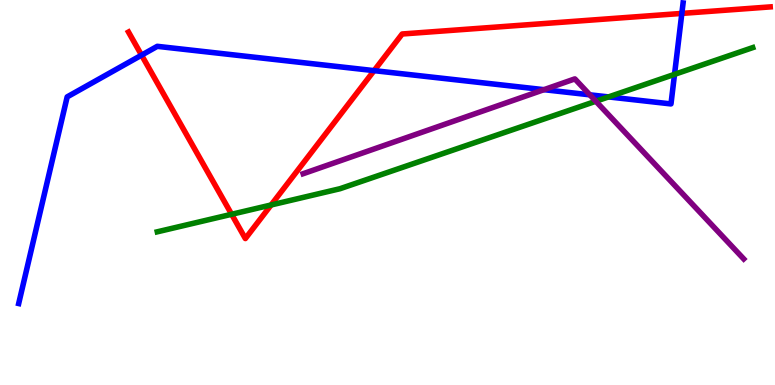[{'lines': ['blue', 'red'], 'intersections': [{'x': 1.83, 'y': 8.57}, {'x': 4.83, 'y': 8.17}, {'x': 8.8, 'y': 9.65}]}, {'lines': ['green', 'red'], 'intersections': [{'x': 2.99, 'y': 4.43}, {'x': 3.5, 'y': 4.68}]}, {'lines': ['purple', 'red'], 'intersections': []}, {'lines': ['blue', 'green'], 'intersections': [{'x': 7.85, 'y': 7.48}, {'x': 8.7, 'y': 8.07}]}, {'lines': ['blue', 'purple'], 'intersections': [{'x': 7.02, 'y': 7.67}, {'x': 7.61, 'y': 7.54}]}, {'lines': ['green', 'purple'], 'intersections': [{'x': 7.69, 'y': 7.37}]}]